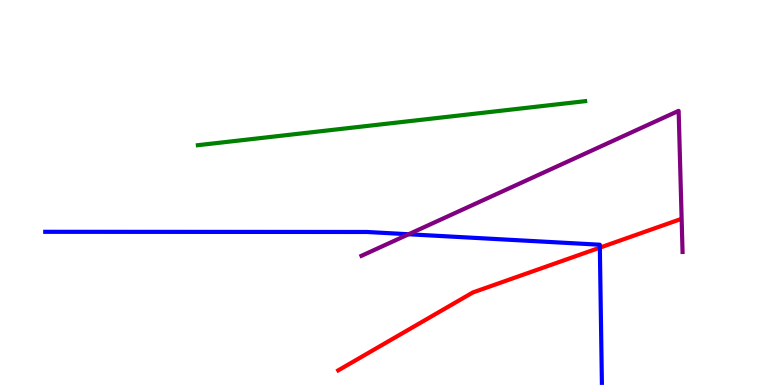[{'lines': ['blue', 'red'], 'intersections': [{'x': 7.74, 'y': 3.57}]}, {'lines': ['green', 'red'], 'intersections': []}, {'lines': ['purple', 'red'], 'intersections': []}, {'lines': ['blue', 'green'], 'intersections': []}, {'lines': ['blue', 'purple'], 'intersections': [{'x': 5.27, 'y': 3.92}]}, {'lines': ['green', 'purple'], 'intersections': []}]